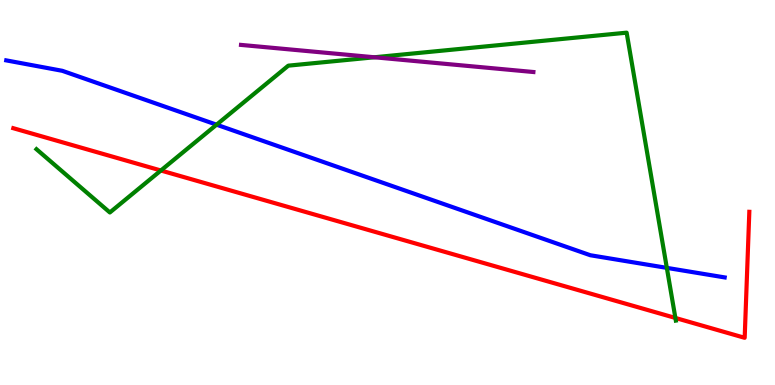[{'lines': ['blue', 'red'], 'intersections': []}, {'lines': ['green', 'red'], 'intersections': [{'x': 2.08, 'y': 5.57}, {'x': 8.71, 'y': 1.74}]}, {'lines': ['purple', 'red'], 'intersections': []}, {'lines': ['blue', 'green'], 'intersections': [{'x': 2.79, 'y': 6.76}, {'x': 8.6, 'y': 3.04}]}, {'lines': ['blue', 'purple'], 'intersections': []}, {'lines': ['green', 'purple'], 'intersections': [{'x': 4.83, 'y': 8.51}]}]